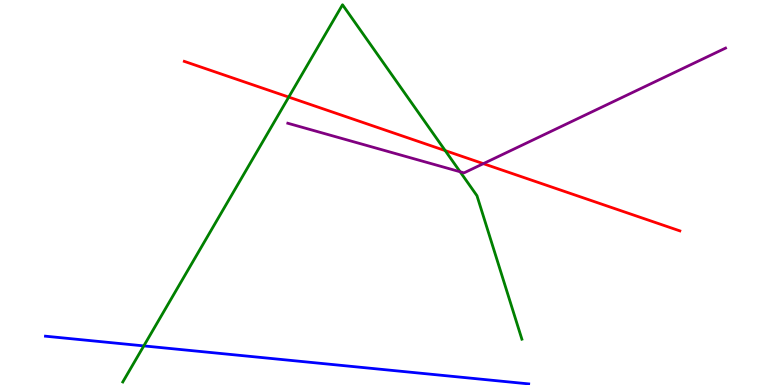[{'lines': ['blue', 'red'], 'intersections': []}, {'lines': ['green', 'red'], 'intersections': [{'x': 3.73, 'y': 7.48}, {'x': 5.74, 'y': 6.09}]}, {'lines': ['purple', 'red'], 'intersections': [{'x': 6.24, 'y': 5.75}]}, {'lines': ['blue', 'green'], 'intersections': [{'x': 1.86, 'y': 1.02}]}, {'lines': ['blue', 'purple'], 'intersections': []}, {'lines': ['green', 'purple'], 'intersections': [{'x': 5.94, 'y': 5.54}]}]